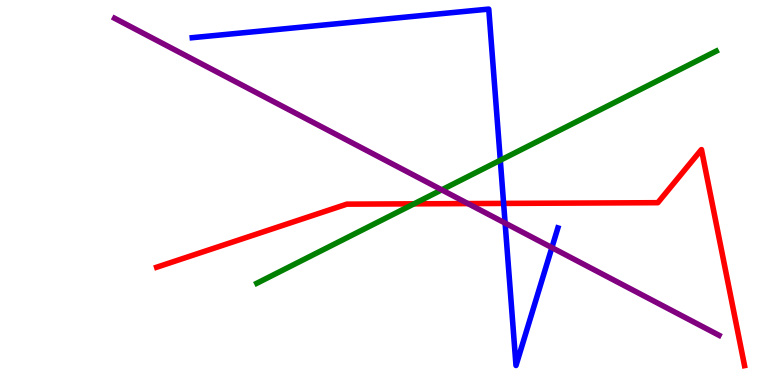[{'lines': ['blue', 'red'], 'intersections': [{'x': 6.5, 'y': 4.72}]}, {'lines': ['green', 'red'], 'intersections': [{'x': 5.34, 'y': 4.71}]}, {'lines': ['purple', 'red'], 'intersections': [{'x': 6.04, 'y': 4.71}]}, {'lines': ['blue', 'green'], 'intersections': [{'x': 6.46, 'y': 5.84}]}, {'lines': ['blue', 'purple'], 'intersections': [{'x': 6.52, 'y': 4.21}, {'x': 7.12, 'y': 3.57}]}, {'lines': ['green', 'purple'], 'intersections': [{'x': 5.7, 'y': 5.07}]}]